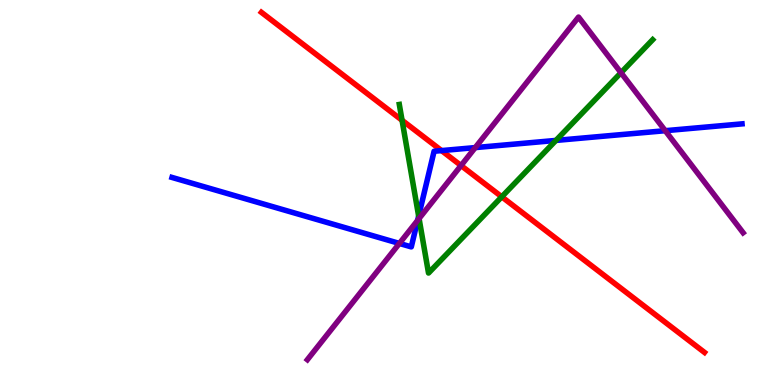[{'lines': ['blue', 'red'], 'intersections': [{'x': 5.7, 'y': 6.09}]}, {'lines': ['green', 'red'], 'intersections': [{'x': 5.19, 'y': 6.88}, {'x': 6.47, 'y': 4.89}]}, {'lines': ['purple', 'red'], 'intersections': [{'x': 5.95, 'y': 5.7}]}, {'lines': ['blue', 'green'], 'intersections': [{'x': 5.4, 'y': 4.39}, {'x': 7.17, 'y': 6.35}]}, {'lines': ['blue', 'purple'], 'intersections': [{'x': 5.15, 'y': 3.68}, {'x': 5.39, 'y': 4.28}, {'x': 6.13, 'y': 6.17}, {'x': 8.58, 'y': 6.61}]}, {'lines': ['green', 'purple'], 'intersections': [{'x': 5.41, 'y': 4.32}, {'x': 8.01, 'y': 8.11}]}]